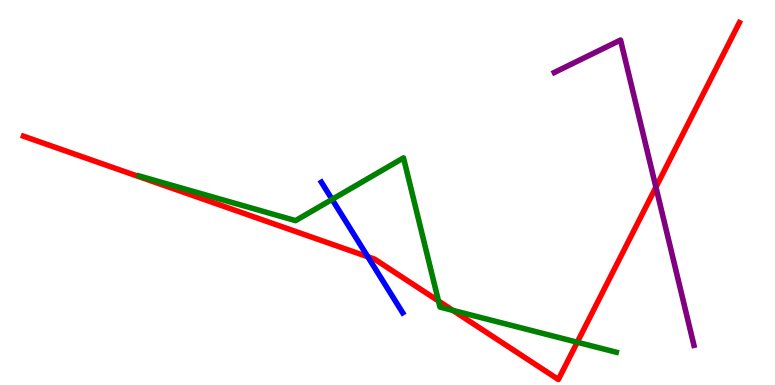[{'lines': ['blue', 'red'], 'intersections': [{'x': 4.75, 'y': 3.33}]}, {'lines': ['green', 'red'], 'intersections': [{'x': 5.66, 'y': 2.18}, {'x': 5.84, 'y': 1.94}, {'x': 7.45, 'y': 1.11}]}, {'lines': ['purple', 'red'], 'intersections': [{'x': 8.46, 'y': 5.14}]}, {'lines': ['blue', 'green'], 'intersections': [{'x': 4.29, 'y': 4.82}]}, {'lines': ['blue', 'purple'], 'intersections': []}, {'lines': ['green', 'purple'], 'intersections': []}]